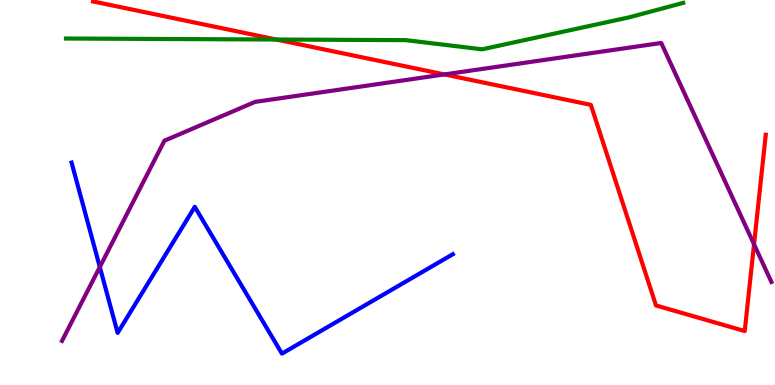[{'lines': ['blue', 'red'], 'intersections': []}, {'lines': ['green', 'red'], 'intersections': [{'x': 3.57, 'y': 8.97}]}, {'lines': ['purple', 'red'], 'intersections': [{'x': 5.73, 'y': 8.07}, {'x': 9.73, 'y': 3.66}]}, {'lines': ['blue', 'green'], 'intersections': []}, {'lines': ['blue', 'purple'], 'intersections': [{'x': 1.29, 'y': 3.07}]}, {'lines': ['green', 'purple'], 'intersections': []}]